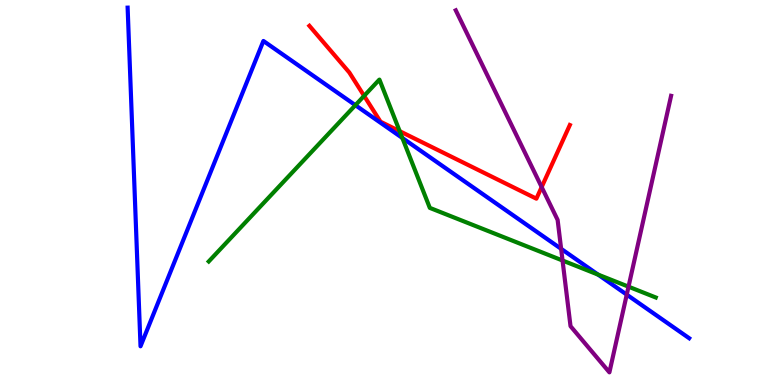[{'lines': ['blue', 'red'], 'intersections': []}, {'lines': ['green', 'red'], 'intersections': [{'x': 4.7, 'y': 7.51}, {'x': 5.16, 'y': 6.59}]}, {'lines': ['purple', 'red'], 'intersections': [{'x': 6.99, 'y': 5.14}]}, {'lines': ['blue', 'green'], 'intersections': [{'x': 4.59, 'y': 7.27}, {'x': 5.19, 'y': 6.42}, {'x': 7.72, 'y': 2.87}]}, {'lines': ['blue', 'purple'], 'intersections': [{'x': 7.24, 'y': 3.54}, {'x': 8.09, 'y': 2.35}]}, {'lines': ['green', 'purple'], 'intersections': [{'x': 7.26, 'y': 3.23}, {'x': 8.11, 'y': 2.55}]}]